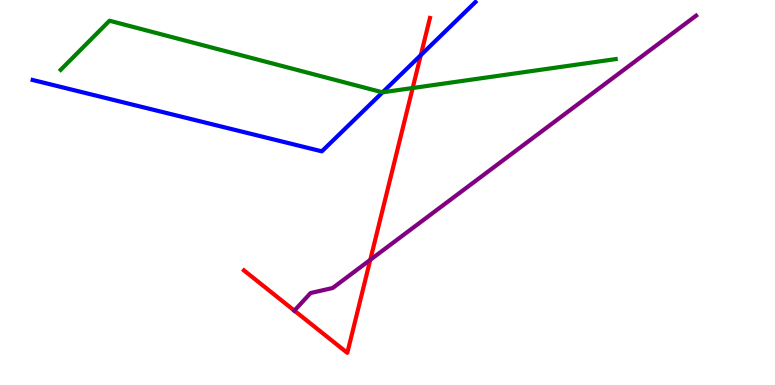[{'lines': ['blue', 'red'], 'intersections': [{'x': 5.43, 'y': 8.57}]}, {'lines': ['green', 'red'], 'intersections': [{'x': 5.32, 'y': 7.71}]}, {'lines': ['purple', 'red'], 'intersections': [{'x': 3.8, 'y': 1.93}, {'x': 4.78, 'y': 3.25}]}, {'lines': ['blue', 'green'], 'intersections': [{'x': 4.94, 'y': 7.6}]}, {'lines': ['blue', 'purple'], 'intersections': []}, {'lines': ['green', 'purple'], 'intersections': []}]